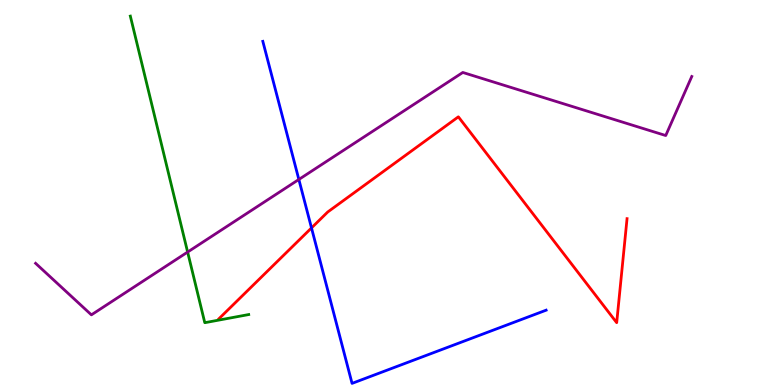[{'lines': ['blue', 'red'], 'intersections': [{'x': 4.02, 'y': 4.08}]}, {'lines': ['green', 'red'], 'intersections': []}, {'lines': ['purple', 'red'], 'intersections': []}, {'lines': ['blue', 'green'], 'intersections': []}, {'lines': ['blue', 'purple'], 'intersections': [{'x': 3.86, 'y': 5.34}]}, {'lines': ['green', 'purple'], 'intersections': [{'x': 2.42, 'y': 3.45}]}]